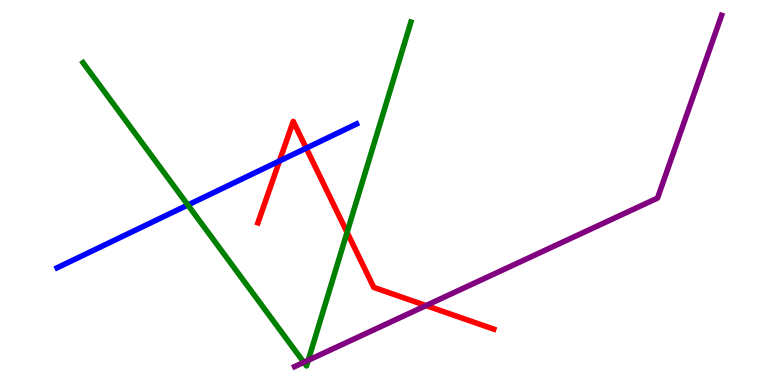[{'lines': ['blue', 'red'], 'intersections': [{'x': 3.61, 'y': 5.82}, {'x': 3.95, 'y': 6.15}]}, {'lines': ['green', 'red'], 'intersections': [{'x': 4.48, 'y': 3.96}]}, {'lines': ['purple', 'red'], 'intersections': [{'x': 5.5, 'y': 2.06}]}, {'lines': ['blue', 'green'], 'intersections': [{'x': 2.42, 'y': 4.68}]}, {'lines': ['blue', 'purple'], 'intersections': []}, {'lines': ['green', 'purple'], 'intersections': [{'x': 3.92, 'y': 0.589}, {'x': 3.98, 'y': 0.642}]}]